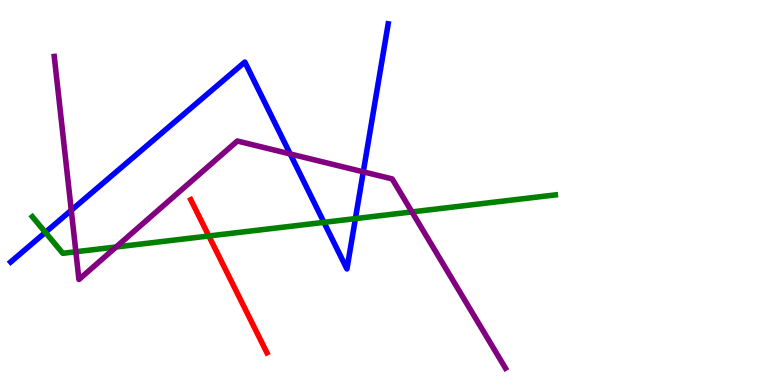[{'lines': ['blue', 'red'], 'intersections': []}, {'lines': ['green', 'red'], 'intersections': [{'x': 2.69, 'y': 3.87}]}, {'lines': ['purple', 'red'], 'intersections': []}, {'lines': ['blue', 'green'], 'intersections': [{'x': 0.586, 'y': 3.96}, {'x': 4.18, 'y': 4.22}, {'x': 4.59, 'y': 4.32}]}, {'lines': ['blue', 'purple'], 'intersections': [{'x': 0.92, 'y': 4.54}, {'x': 3.74, 'y': 6.0}, {'x': 4.69, 'y': 5.54}]}, {'lines': ['green', 'purple'], 'intersections': [{'x': 0.979, 'y': 3.46}, {'x': 1.5, 'y': 3.58}, {'x': 5.32, 'y': 4.5}]}]